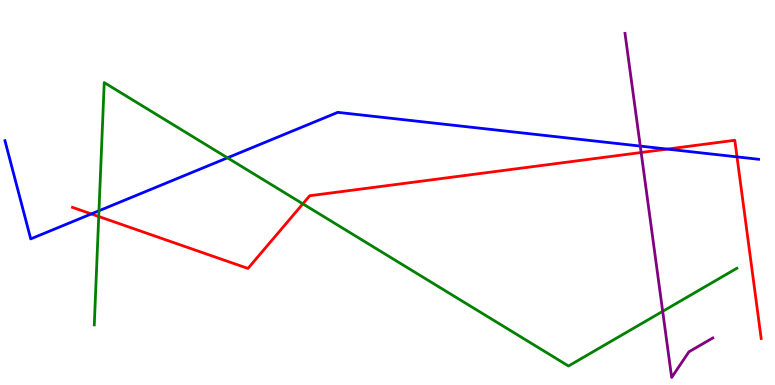[{'lines': ['blue', 'red'], 'intersections': [{'x': 1.18, 'y': 4.44}, {'x': 8.61, 'y': 6.13}, {'x': 9.51, 'y': 5.93}]}, {'lines': ['green', 'red'], 'intersections': [{'x': 1.27, 'y': 4.38}, {'x': 3.91, 'y': 4.71}]}, {'lines': ['purple', 'red'], 'intersections': [{'x': 8.27, 'y': 6.04}]}, {'lines': ['blue', 'green'], 'intersections': [{'x': 1.28, 'y': 4.53}, {'x': 2.93, 'y': 5.9}]}, {'lines': ['blue', 'purple'], 'intersections': [{'x': 8.26, 'y': 6.21}]}, {'lines': ['green', 'purple'], 'intersections': [{'x': 8.55, 'y': 1.91}]}]